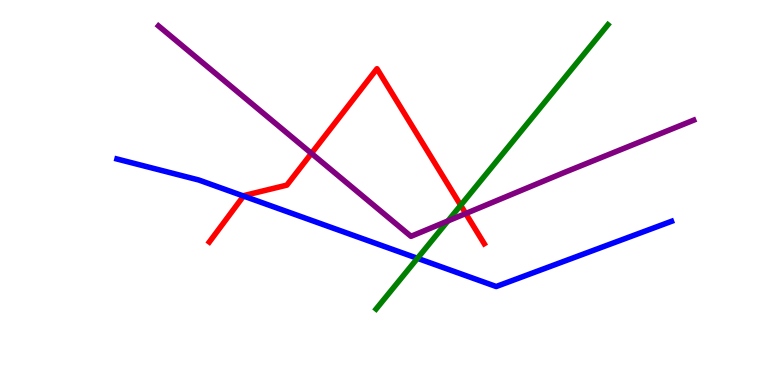[{'lines': ['blue', 'red'], 'intersections': [{'x': 3.14, 'y': 4.91}]}, {'lines': ['green', 'red'], 'intersections': [{'x': 5.94, 'y': 4.67}]}, {'lines': ['purple', 'red'], 'intersections': [{'x': 4.02, 'y': 6.02}, {'x': 6.01, 'y': 4.45}]}, {'lines': ['blue', 'green'], 'intersections': [{'x': 5.39, 'y': 3.29}]}, {'lines': ['blue', 'purple'], 'intersections': []}, {'lines': ['green', 'purple'], 'intersections': [{'x': 5.78, 'y': 4.26}]}]